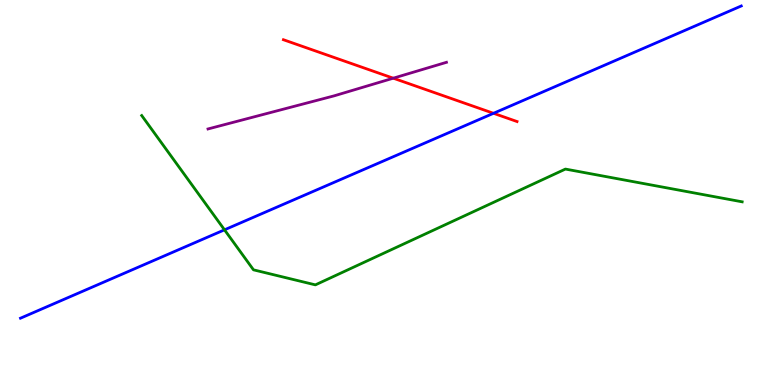[{'lines': ['blue', 'red'], 'intersections': [{'x': 6.37, 'y': 7.06}]}, {'lines': ['green', 'red'], 'intersections': []}, {'lines': ['purple', 'red'], 'intersections': [{'x': 5.07, 'y': 7.97}]}, {'lines': ['blue', 'green'], 'intersections': [{'x': 2.9, 'y': 4.03}]}, {'lines': ['blue', 'purple'], 'intersections': []}, {'lines': ['green', 'purple'], 'intersections': []}]